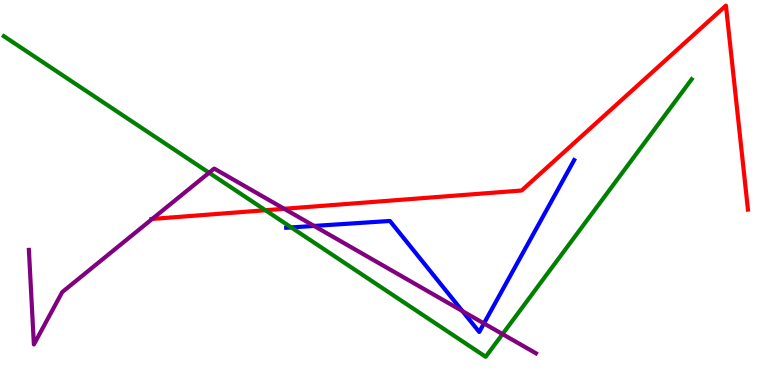[{'lines': ['blue', 'red'], 'intersections': []}, {'lines': ['green', 'red'], 'intersections': [{'x': 3.42, 'y': 4.54}]}, {'lines': ['purple', 'red'], 'intersections': [{'x': 1.96, 'y': 4.31}, {'x': 3.67, 'y': 4.58}]}, {'lines': ['blue', 'green'], 'intersections': [{'x': 3.76, 'y': 4.09}]}, {'lines': ['blue', 'purple'], 'intersections': [{'x': 4.05, 'y': 4.13}, {'x': 5.97, 'y': 1.92}, {'x': 6.24, 'y': 1.6}]}, {'lines': ['green', 'purple'], 'intersections': [{'x': 2.7, 'y': 5.51}, {'x': 6.48, 'y': 1.32}]}]